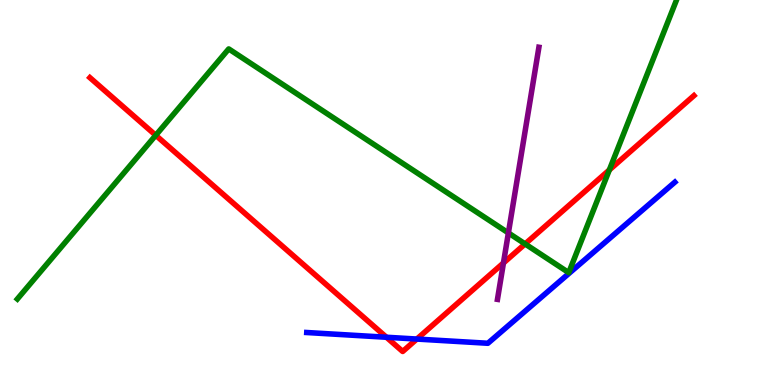[{'lines': ['blue', 'red'], 'intersections': [{'x': 4.99, 'y': 1.24}, {'x': 5.38, 'y': 1.19}]}, {'lines': ['green', 'red'], 'intersections': [{'x': 2.01, 'y': 6.49}, {'x': 6.78, 'y': 3.66}, {'x': 7.86, 'y': 5.59}]}, {'lines': ['purple', 'red'], 'intersections': [{'x': 6.5, 'y': 3.17}]}, {'lines': ['blue', 'green'], 'intersections': []}, {'lines': ['blue', 'purple'], 'intersections': []}, {'lines': ['green', 'purple'], 'intersections': [{'x': 6.56, 'y': 3.95}]}]